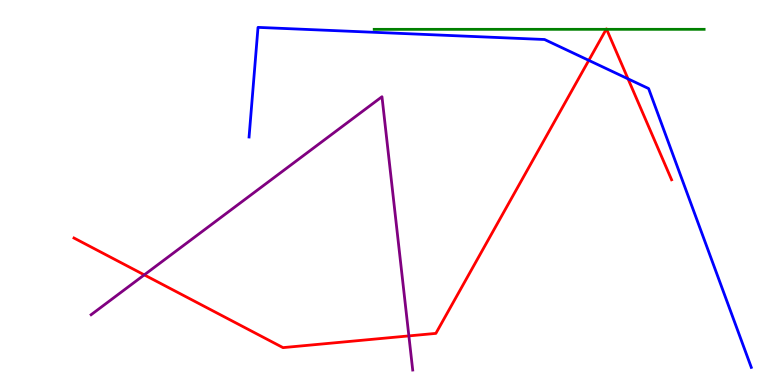[{'lines': ['blue', 'red'], 'intersections': [{'x': 7.6, 'y': 8.43}, {'x': 8.1, 'y': 7.95}]}, {'lines': ['green', 'red'], 'intersections': [{'x': 7.82, 'y': 9.24}, {'x': 7.83, 'y': 9.24}]}, {'lines': ['purple', 'red'], 'intersections': [{'x': 1.86, 'y': 2.86}, {'x': 5.28, 'y': 1.28}]}, {'lines': ['blue', 'green'], 'intersections': []}, {'lines': ['blue', 'purple'], 'intersections': []}, {'lines': ['green', 'purple'], 'intersections': []}]